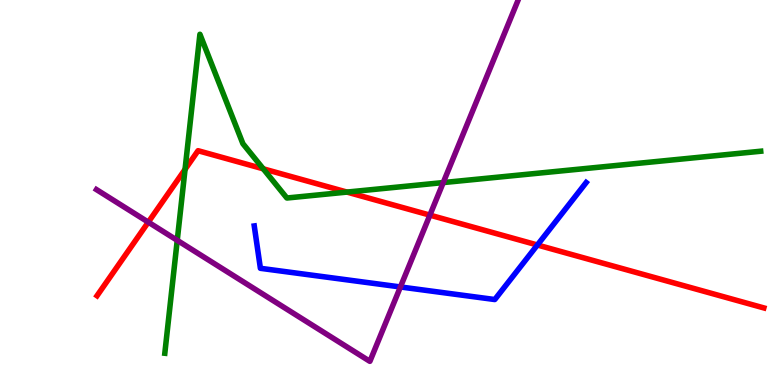[{'lines': ['blue', 'red'], 'intersections': [{'x': 6.93, 'y': 3.64}]}, {'lines': ['green', 'red'], 'intersections': [{'x': 2.39, 'y': 5.6}, {'x': 3.4, 'y': 5.61}, {'x': 4.48, 'y': 5.01}]}, {'lines': ['purple', 'red'], 'intersections': [{'x': 1.91, 'y': 4.23}, {'x': 5.55, 'y': 4.41}]}, {'lines': ['blue', 'green'], 'intersections': []}, {'lines': ['blue', 'purple'], 'intersections': [{'x': 5.17, 'y': 2.55}]}, {'lines': ['green', 'purple'], 'intersections': [{'x': 2.29, 'y': 3.76}, {'x': 5.72, 'y': 5.26}]}]